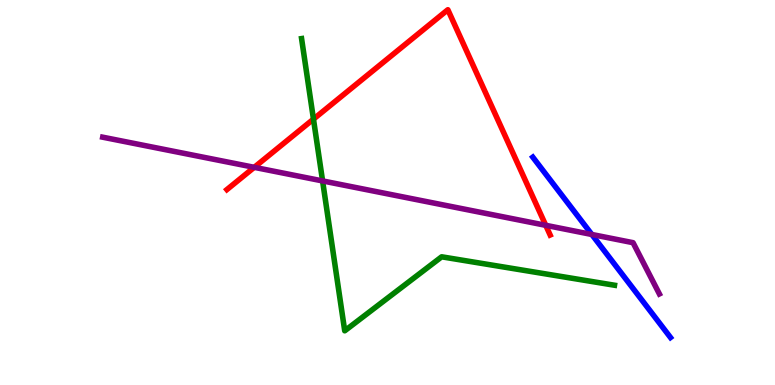[{'lines': ['blue', 'red'], 'intersections': []}, {'lines': ['green', 'red'], 'intersections': [{'x': 4.04, 'y': 6.91}]}, {'lines': ['purple', 'red'], 'intersections': [{'x': 3.28, 'y': 5.65}, {'x': 7.04, 'y': 4.15}]}, {'lines': ['blue', 'green'], 'intersections': []}, {'lines': ['blue', 'purple'], 'intersections': [{'x': 7.64, 'y': 3.91}]}, {'lines': ['green', 'purple'], 'intersections': [{'x': 4.16, 'y': 5.3}]}]